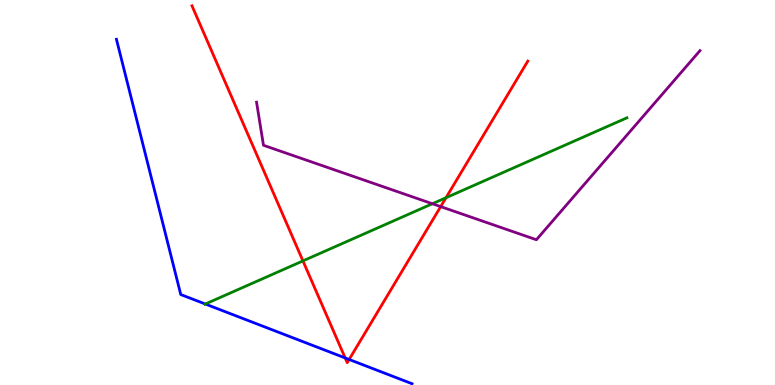[{'lines': ['blue', 'red'], 'intersections': [{'x': 4.45, 'y': 0.703}, {'x': 4.51, 'y': 0.663}]}, {'lines': ['green', 'red'], 'intersections': [{'x': 3.91, 'y': 3.22}, {'x': 5.75, 'y': 4.86}]}, {'lines': ['purple', 'red'], 'intersections': [{'x': 5.69, 'y': 4.63}]}, {'lines': ['blue', 'green'], 'intersections': [{'x': 2.65, 'y': 2.1}]}, {'lines': ['blue', 'purple'], 'intersections': []}, {'lines': ['green', 'purple'], 'intersections': [{'x': 5.58, 'y': 4.71}]}]